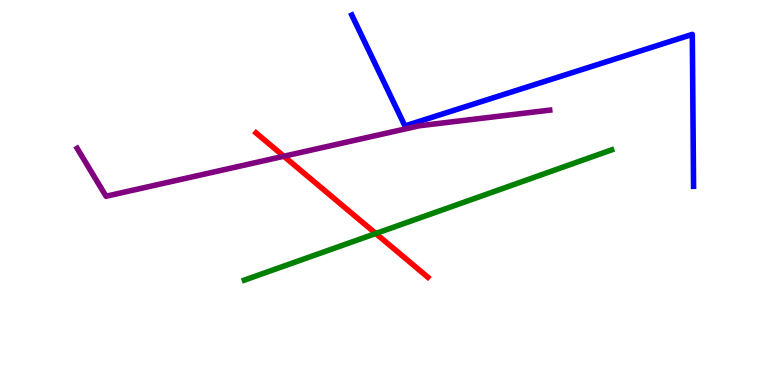[{'lines': ['blue', 'red'], 'intersections': []}, {'lines': ['green', 'red'], 'intersections': [{'x': 4.85, 'y': 3.93}]}, {'lines': ['purple', 'red'], 'intersections': [{'x': 3.66, 'y': 5.94}]}, {'lines': ['blue', 'green'], 'intersections': []}, {'lines': ['blue', 'purple'], 'intersections': []}, {'lines': ['green', 'purple'], 'intersections': []}]